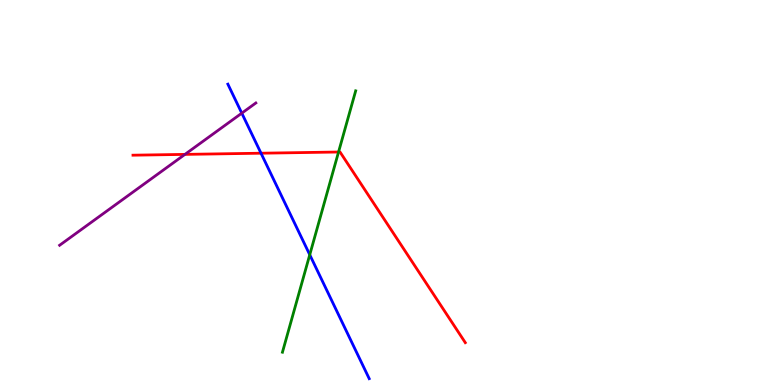[{'lines': ['blue', 'red'], 'intersections': [{'x': 3.37, 'y': 6.02}]}, {'lines': ['green', 'red'], 'intersections': [{'x': 4.37, 'y': 6.05}]}, {'lines': ['purple', 'red'], 'intersections': [{'x': 2.39, 'y': 5.99}]}, {'lines': ['blue', 'green'], 'intersections': [{'x': 4.0, 'y': 3.38}]}, {'lines': ['blue', 'purple'], 'intersections': [{'x': 3.12, 'y': 7.06}]}, {'lines': ['green', 'purple'], 'intersections': []}]